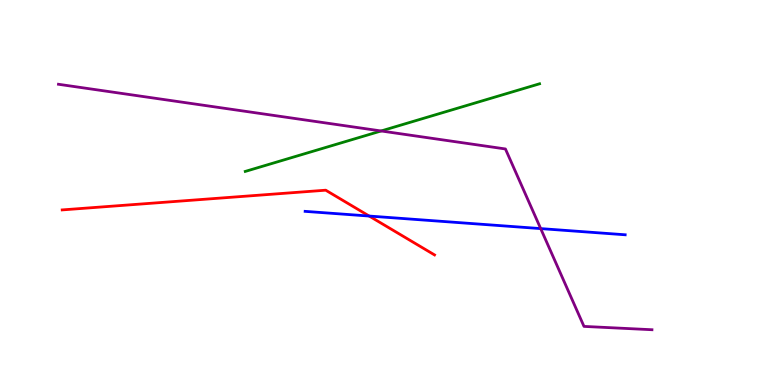[{'lines': ['blue', 'red'], 'intersections': [{'x': 4.76, 'y': 4.39}]}, {'lines': ['green', 'red'], 'intersections': []}, {'lines': ['purple', 'red'], 'intersections': []}, {'lines': ['blue', 'green'], 'intersections': []}, {'lines': ['blue', 'purple'], 'intersections': [{'x': 6.98, 'y': 4.06}]}, {'lines': ['green', 'purple'], 'intersections': [{'x': 4.92, 'y': 6.6}]}]